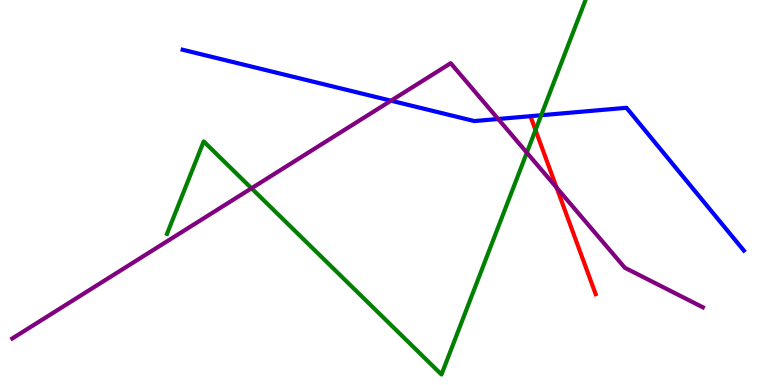[{'lines': ['blue', 'red'], 'intersections': []}, {'lines': ['green', 'red'], 'intersections': [{'x': 6.91, 'y': 6.62}]}, {'lines': ['purple', 'red'], 'intersections': [{'x': 7.18, 'y': 5.13}]}, {'lines': ['blue', 'green'], 'intersections': [{'x': 6.98, 'y': 7.01}]}, {'lines': ['blue', 'purple'], 'intersections': [{'x': 5.05, 'y': 7.38}, {'x': 6.43, 'y': 6.91}]}, {'lines': ['green', 'purple'], 'intersections': [{'x': 3.25, 'y': 5.11}, {'x': 6.8, 'y': 6.04}]}]